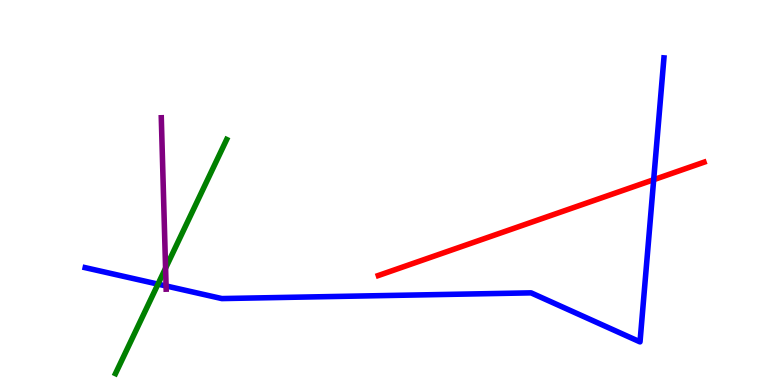[{'lines': ['blue', 'red'], 'intersections': [{'x': 8.43, 'y': 5.33}]}, {'lines': ['green', 'red'], 'intersections': []}, {'lines': ['purple', 'red'], 'intersections': []}, {'lines': ['blue', 'green'], 'intersections': [{'x': 2.04, 'y': 2.62}]}, {'lines': ['blue', 'purple'], 'intersections': [{'x': 2.14, 'y': 2.57}]}, {'lines': ['green', 'purple'], 'intersections': [{'x': 2.14, 'y': 3.04}]}]